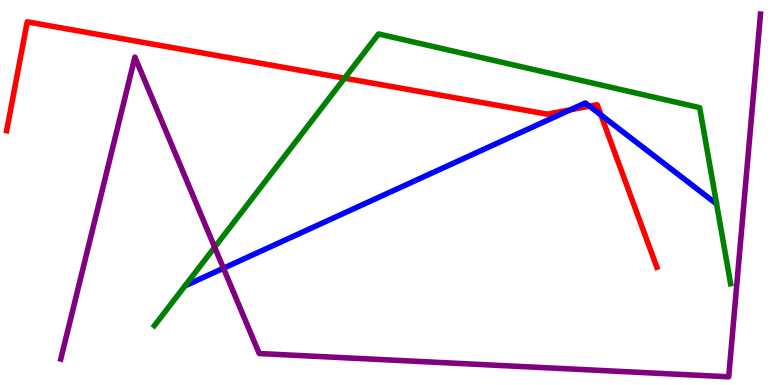[{'lines': ['blue', 'red'], 'intersections': [{'x': 7.36, 'y': 7.15}, {'x': 7.61, 'y': 7.24}, {'x': 7.75, 'y': 7.01}]}, {'lines': ['green', 'red'], 'intersections': [{'x': 4.45, 'y': 7.97}]}, {'lines': ['purple', 'red'], 'intersections': []}, {'lines': ['blue', 'green'], 'intersections': []}, {'lines': ['blue', 'purple'], 'intersections': [{'x': 2.88, 'y': 3.03}]}, {'lines': ['green', 'purple'], 'intersections': [{'x': 2.77, 'y': 3.58}]}]